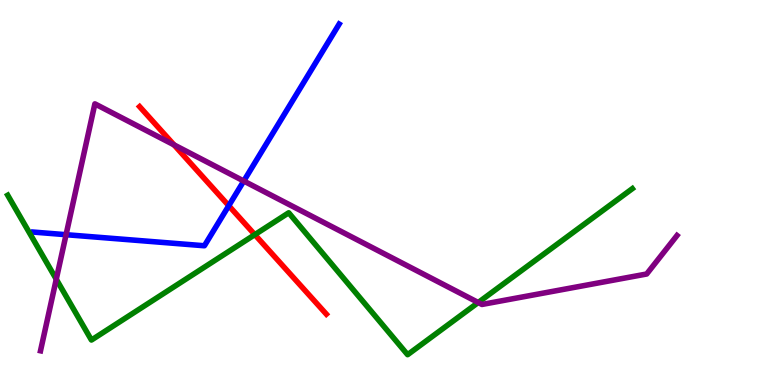[{'lines': ['blue', 'red'], 'intersections': [{'x': 2.95, 'y': 4.66}]}, {'lines': ['green', 'red'], 'intersections': [{'x': 3.29, 'y': 3.91}]}, {'lines': ['purple', 'red'], 'intersections': [{'x': 2.25, 'y': 6.24}]}, {'lines': ['blue', 'green'], 'intersections': []}, {'lines': ['blue', 'purple'], 'intersections': [{'x': 0.853, 'y': 3.9}, {'x': 3.15, 'y': 5.3}]}, {'lines': ['green', 'purple'], 'intersections': [{'x': 0.726, 'y': 2.75}, {'x': 6.17, 'y': 2.14}]}]